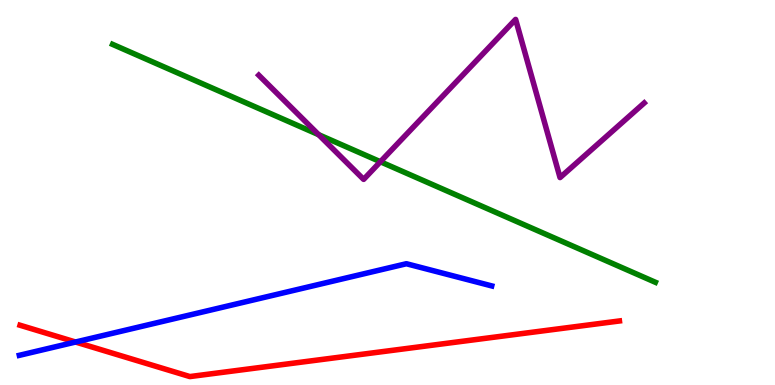[{'lines': ['blue', 'red'], 'intersections': [{'x': 0.975, 'y': 1.12}]}, {'lines': ['green', 'red'], 'intersections': []}, {'lines': ['purple', 'red'], 'intersections': []}, {'lines': ['blue', 'green'], 'intersections': []}, {'lines': ['blue', 'purple'], 'intersections': []}, {'lines': ['green', 'purple'], 'intersections': [{'x': 4.11, 'y': 6.5}, {'x': 4.91, 'y': 5.8}]}]